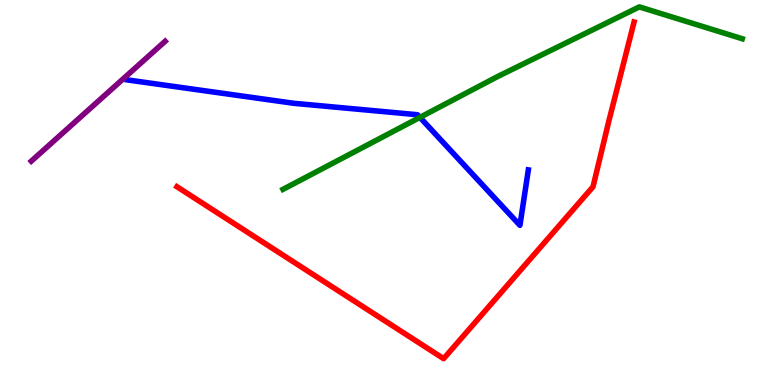[{'lines': ['blue', 'red'], 'intersections': []}, {'lines': ['green', 'red'], 'intersections': []}, {'lines': ['purple', 'red'], 'intersections': []}, {'lines': ['blue', 'green'], 'intersections': [{'x': 5.42, 'y': 6.95}]}, {'lines': ['blue', 'purple'], 'intersections': []}, {'lines': ['green', 'purple'], 'intersections': []}]